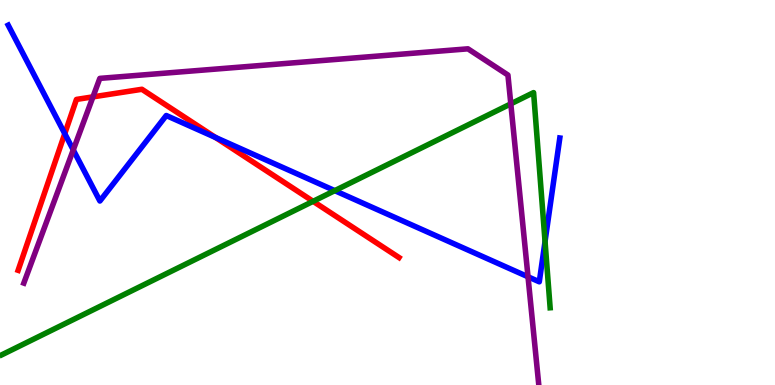[{'lines': ['blue', 'red'], 'intersections': [{'x': 0.836, 'y': 6.53}, {'x': 2.78, 'y': 6.43}]}, {'lines': ['green', 'red'], 'intersections': [{'x': 4.04, 'y': 4.77}]}, {'lines': ['purple', 'red'], 'intersections': [{'x': 1.2, 'y': 7.48}]}, {'lines': ['blue', 'green'], 'intersections': [{'x': 4.32, 'y': 5.05}, {'x': 7.03, 'y': 3.73}]}, {'lines': ['blue', 'purple'], 'intersections': [{'x': 0.945, 'y': 6.11}, {'x': 6.81, 'y': 2.81}]}, {'lines': ['green', 'purple'], 'intersections': [{'x': 6.59, 'y': 7.3}]}]